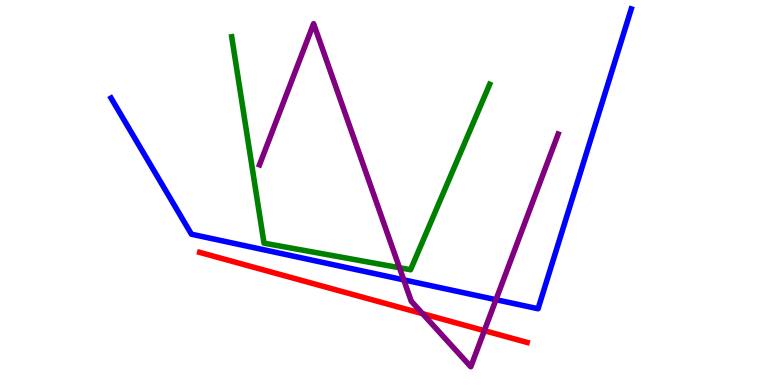[{'lines': ['blue', 'red'], 'intersections': []}, {'lines': ['green', 'red'], 'intersections': []}, {'lines': ['purple', 'red'], 'intersections': [{'x': 5.45, 'y': 1.85}, {'x': 6.25, 'y': 1.41}]}, {'lines': ['blue', 'green'], 'intersections': []}, {'lines': ['blue', 'purple'], 'intersections': [{'x': 5.21, 'y': 2.73}, {'x': 6.4, 'y': 2.22}]}, {'lines': ['green', 'purple'], 'intersections': [{'x': 5.15, 'y': 3.05}]}]